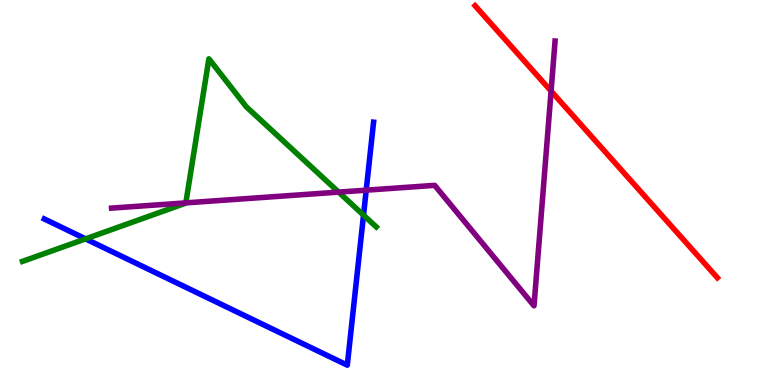[{'lines': ['blue', 'red'], 'intersections': []}, {'lines': ['green', 'red'], 'intersections': []}, {'lines': ['purple', 'red'], 'intersections': [{'x': 7.11, 'y': 7.63}]}, {'lines': ['blue', 'green'], 'intersections': [{'x': 1.1, 'y': 3.8}, {'x': 4.69, 'y': 4.41}]}, {'lines': ['blue', 'purple'], 'intersections': [{'x': 4.73, 'y': 5.06}]}, {'lines': ['green', 'purple'], 'intersections': [{'x': 2.4, 'y': 4.73}, {'x': 4.37, 'y': 5.01}]}]